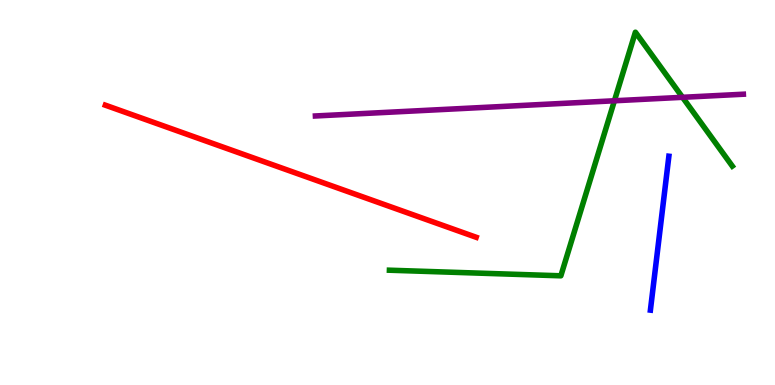[{'lines': ['blue', 'red'], 'intersections': []}, {'lines': ['green', 'red'], 'intersections': []}, {'lines': ['purple', 'red'], 'intersections': []}, {'lines': ['blue', 'green'], 'intersections': []}, {'lines': ['blue', 'purple'], 'intersections': []}, {'lines': ['green', 'purple'], 'intersections': [{'x': 7.93, 'y': 7.38}, {'x': 8.81, 'y': 7.47}]}]